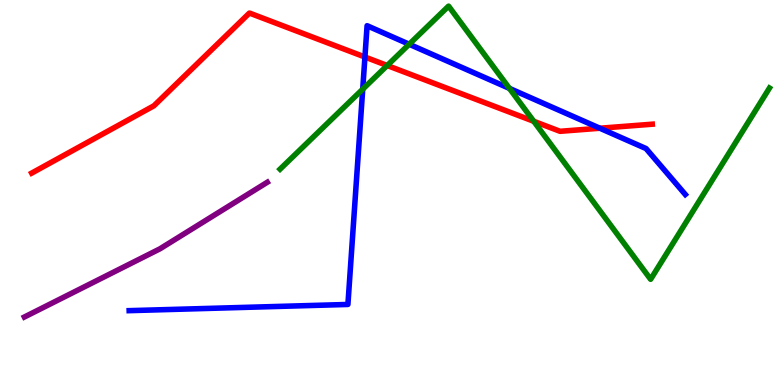[{'lines': ['blue', 'red'], 'intersections': [{'x': 4.71, 'y': 8.52}, {'x': 7.74, 'y': 6.67}]}, {'lines': ['green', 'red'], 'intersections': [{'x': 5.0, 'y': 8.3}, {'x': 6.89, 'y': 6.85}]}, {'lines': ['purple', 'red'], 'intersections': []}, {'lines': ['blue', 'green'], 'intersections': [{'x': 4.68, 'y': 7.68}, {'x': 5.28, 'y': 8.85}, {'x': 6.57, 'y': 7.7}]}, {'lines': ['blue', 'purple'], 'intersections': []}, {'lines': ['green', 'purple'], 'intersections': []}]